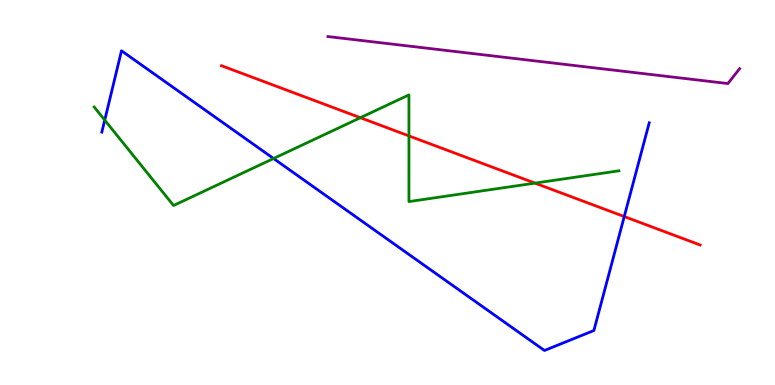[{'lines': ['blue', 'red'], 'intersections': [{'x': 8.05, 'y': 4.38}]}, {'lines': ['green', 'red'], 'intersections': [{'x': 4.65, 'y': 6.94}, {'x': 5.28, 'y': 6.47}, {'x': 6.9, 'y': 5.24}]}, {'lines': ['purple', 'red'], 'intersections': []}, {'lines': ['blue', 'green'], 'intersections': [{'x': 1.35, 'y': 6.88}, {'x': 3.53, 'y': 5.88}]}, {'lines': ['blue', 'purple'], 'intersections': []}, {'lines': ['green', 'purple'], 'intersections': []}]